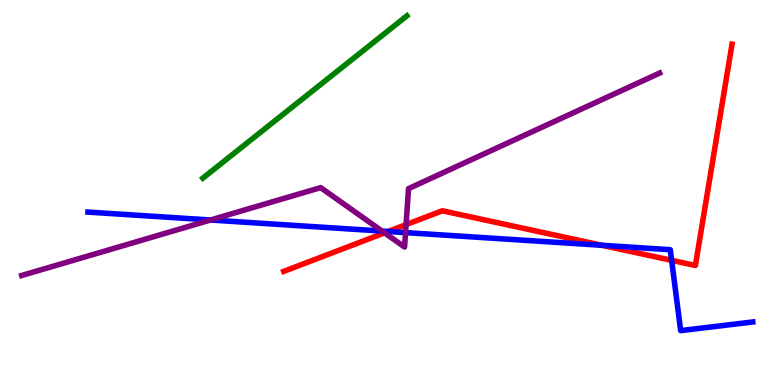[{'lines': ['blue', 'red'], 'intersections': [{'x': 5.01, 'y': 3.99}, {'x': 7.77, 'y': 3.63}, {'x': 8.67, 'y': 3.24}]}, {'lines': ['green', 'red'], 'intersections': []}, {'lines': ['purple', 'red'], 'intersections': [{'x': 4.96, 'y': 3.95}, {'x': 5.24, 'y': 4.17}]}, {'lines': ['blue', 'green'], 'intersections': []}, {'lines': ['blue', 'purple'], 'intersections': [{'x': 2.72, 'y': 4.29}, {'x': 4.93, 'y': 4.0}, {'x': 5.23, 'y': 3.96}]}, {'lines': ['green', 'purple'], 'intersections': []}]